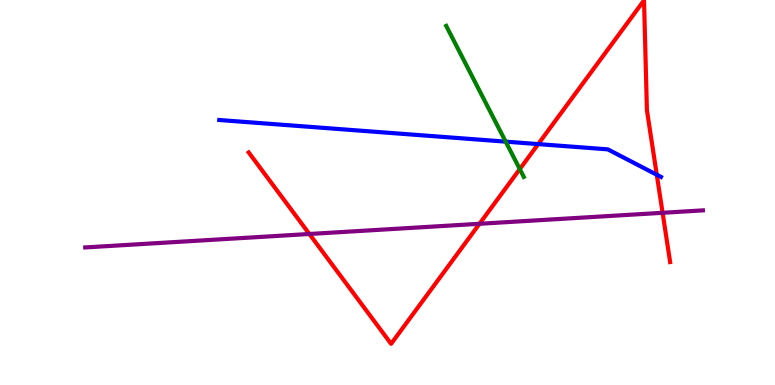[{'lines': ['blue', 'red'], 'intersections': [{'x': 6.94, 'y': 6.26}, {'x': 8.47, 'y': 5.46}]}, {'lines': ['green', 'red'], 'intersections': [{'x': 6.71, 'y': 5.61}]}, {'lines': ['purple', 'red'], 'intersections': [{'x': 3.99, 'y': 3.92}, {'x': 6.19, 'y': 4.19}, {'x': 8.55, 'y': 4.47}]}, {'lines': ['blue', 'green'], 'intersections': [{'x': 6.52, 'y': 6.32}]}, {'lines': ['blue', 'purple'], 'intersections': []}, {'lines': ['green', 'purple'], 'intersections': []}]